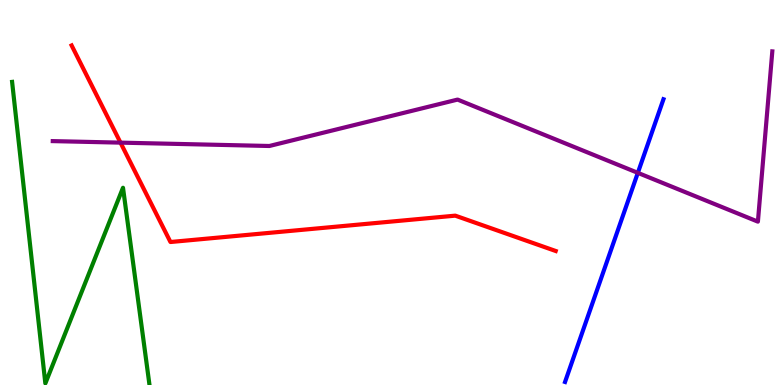[{'lines': ['blue', 'red'], 'intersections': []}, {'lines': ['green', 'red'], 'intersections': []}, {'lines': ['purple', 'red'], 'intersections': [{'x': 1.55, 'y': 6.3}]}, {'lines': ['blue', 'green'], 'intersections': []}, {'lines': ['blue', 'purple'], 'intersections': [{'x': 8.23, 'y': 5.51}]}, {'lines': ['green', 'purple'], 'intersections': []}]